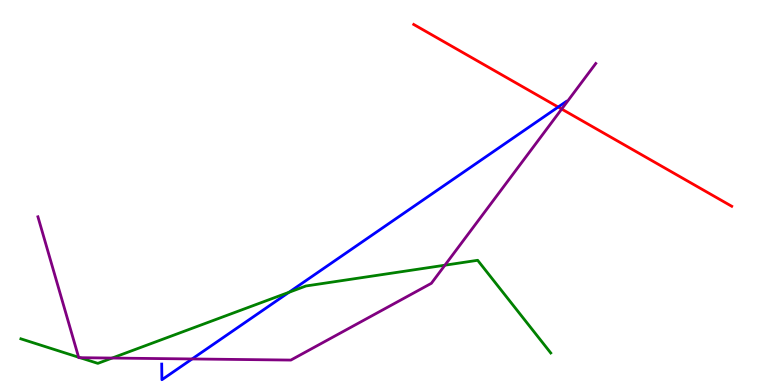[{'lines': ['blue', 'red'], 'intersections': [{'x': 7.2, 'y': 7.22}]}, {'lines': ['green', 'red'], 'intersections': []}, {'lines': ['purple', 'red'], 'intersections': [{'x': 7.25, 'y': 7.17}]}, {'lines': ['blue', 'green'], 'intersections': [{'x': 3.73, 'y': 2.41}]}, {'lines': ['blue', 'purple'], 'intersections': [{'x': 2.48, 'y': 0.676}]}, {'lines': ['green', 'purple'], 'intersections': [{'x': 1.01, 'y': 0.721}, {'x': 1.03, 'y': 0.709}, {'x': 1.45, 'y': 0.7}, {'x': 5.74, 'y': 3.11}]}]